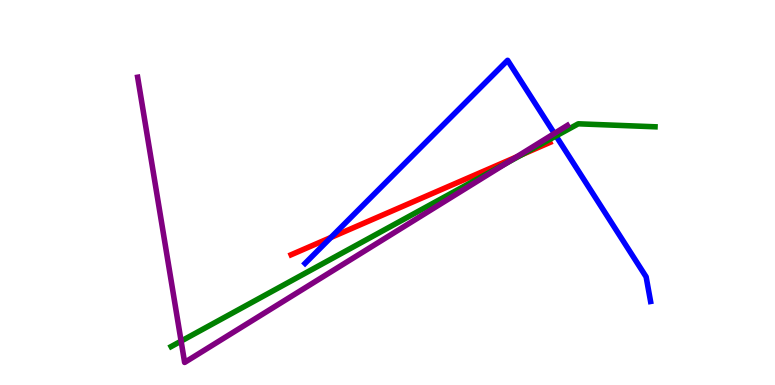[{'lines': ['blue', 'red'], 'intersections': [{'x': 4.27, 'y': 3.83}]}, {'lines': ['green', 'red'], 'intersections': [{'x': 6.74, 'y': 5.99}]}, {'lines': ['purple', 'red'], 'intersections': [{'x': 6.66, 'y': 5.92}]}, {'lines': ['blue', 'green'], 'intersections': [{'x': 7.17, 'y': 6.47}]}, {'lines': ['blue', 'purple'], 'intersections': [{'x': 7.15, 'y': 6.53}]}, {'lines': ['green', 'purple'], 'intersections': [{'x': 2.34, 'y': 1.14}, {'x': 6.54, 'y': 5.77}]}]